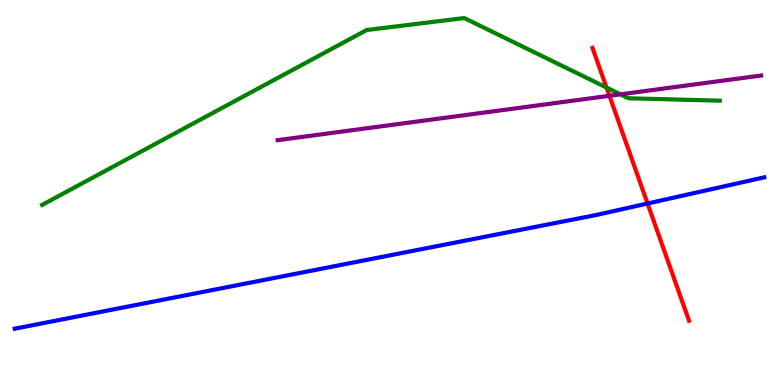[{'lines': ['blue', 'red'], 'intersections': [{'x': 8.36, 'y': 4.71}]}, {'lines': ['green', 'red'], 'intersections': [{'x': 7.83, 'y': 7.73}]}, {'lines': ['purple', 'red'], 'intersections': [{'x': 7.86, 'y': 7.51}]}, {'lines': ['blue', 'green'], 'intersections': []}, {'lines': ['blue', 'purple'], 'intersections': []}, {'lines': ['green', 'purple'], 'intersections': [{'x': 8.01, 'y': 7.55}]}]